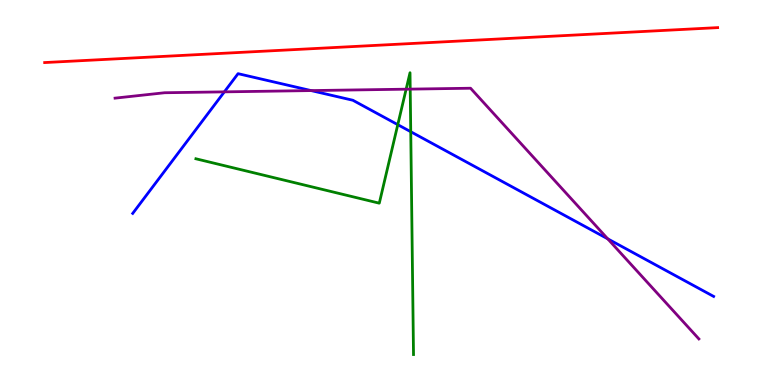[{'lines': ['blue', 'red'], 'intersections': []}, {'lines': ['green', 'red'], 'intersections': []}, {'lines': ['purple', 'red'], 'intersections': []}, {'lines': ['blue', 'green'], 'intersections': [{'x': 5.13, 'y': 6.76}, {'x': 5.3, 'y': 6.58}]}, {'lines': ['blue', 'purple'], 'intersections': [{'x': 2.89, 'y': 7.61}, {'x': 4.01, 'y': 7.65}, {'x': 7.84, 'y': 3.8}]}, {'lines': ['green', 'purple'], 'intersections': [{'x': 5.24, 'y': 7.68}, {'x': 5.29, 'y': 7.69}]}]